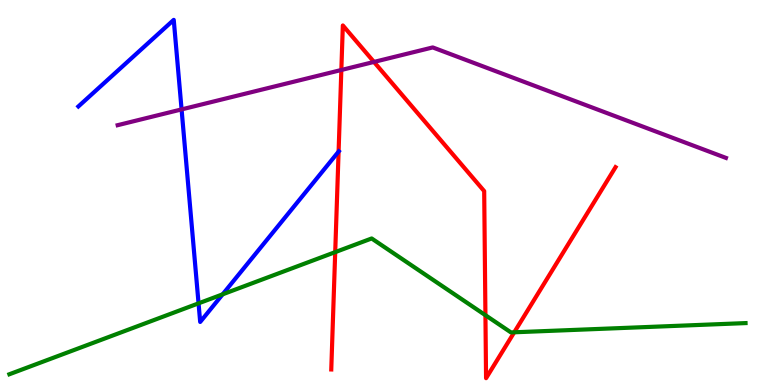[{'lines': ['blue', 'red'], 'intersections': [{'x': 4.37, 'y': 6.06}]}, {'lines': ['green', 'red'], 'intersections': [{'x': 4.33, 'y': 3.45}, {'x': 6.26, 'y': 1.81}, {'x': 6.64, 'y': 1.37}]}, {'lines': ['purple', 'red'], 'intersections': [{'x': 4.4, 'y': 8.18}, {'x': 4.83, 'y': 8.39}]}, {'lines': ['blue', 'green'], 'intersections': [{'x': 2.56, 'y': 2.12}, {'x': 2.87, 'y': 2.36}]}, {'lines': ['blue', 'purple'], 'intersections': [{'x': 2.34, 'y': 7.16}]}, {'lines': ['green', 'purple'], 'intersections': []}]